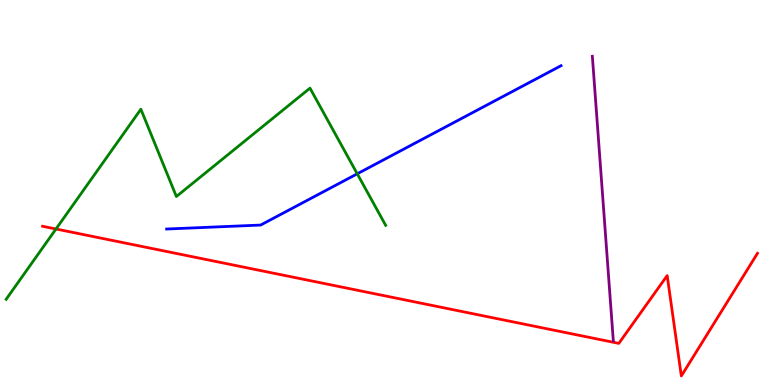[{'lines': ['blue', 'red'], 'intersections': []}, {'lines': ['green', 'red'], 'intersections': [{'x': 0.722, 'y': 4.05}]}, {'lines': ['purple', 'red'], 'intersections': []}, {'lines': ['blue', 'green'], 'intersections': [{'x': 4.61, 'y': 5.49}]}, {'lines': ['blue', 'purple'], 'intersections': []}, {'lines': ['green', 'purple'], 'intersections': []}]